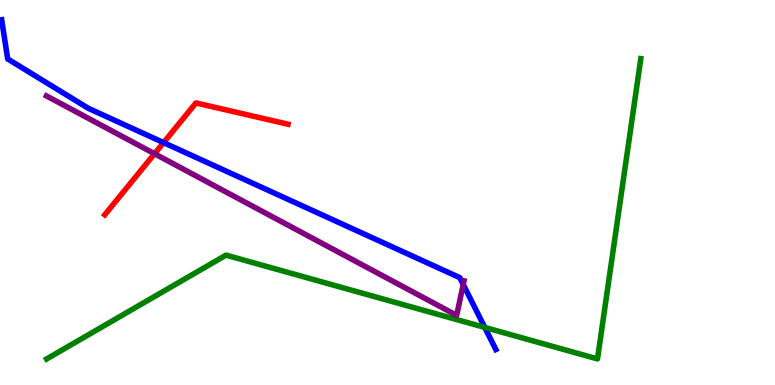[{'lines': ['blue', 'red'], 'intersections': [{'x': 2.11, 'y': 6.3}]}, {'lines': ['green', 'red'], 'intersections': []}, {'lines': ['purple', 'red'], 'intersections': [{'x': 1.99, 'y': 6.01}]}, {'lines': ['blue', 'green'], 'intersections': [{'x': 6.26, 'y': 1.5}]}, {'lines': ['blue', 'purple'], 'intersections': [{'x': 5.98, 'y': 2.61}]}, {'lines': ['green', 'purple'], 'intersections': []}]